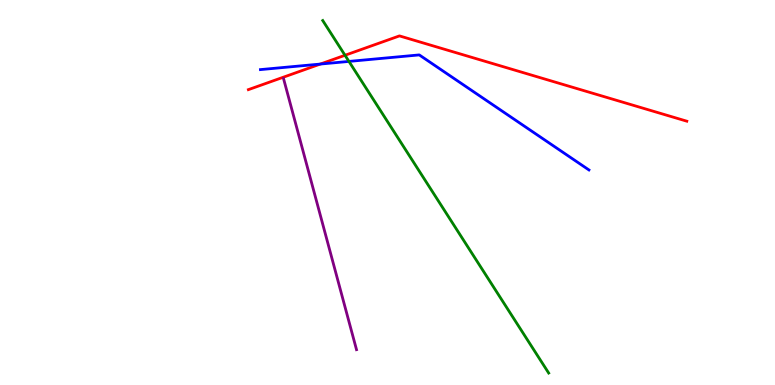[{'lines': ['blue', 'red'], 'intersections': [{'x': 4.13, 'y': 8.34}]}, {'lines': ['green', 'red'], 'intersections': [{'x': 4.45, 'y': 8.56}]}, {'lines': ['purple', 'red'], 'intersections': []}, {'lines': ['blue', 'green'], 'intersections': [{'x': 4.5, 'y': 8.4}]}, {'lines': ['blue', 'purple'], 'intersections': []}, {'lines': ['green', 'purple'], 'intersections': []}]